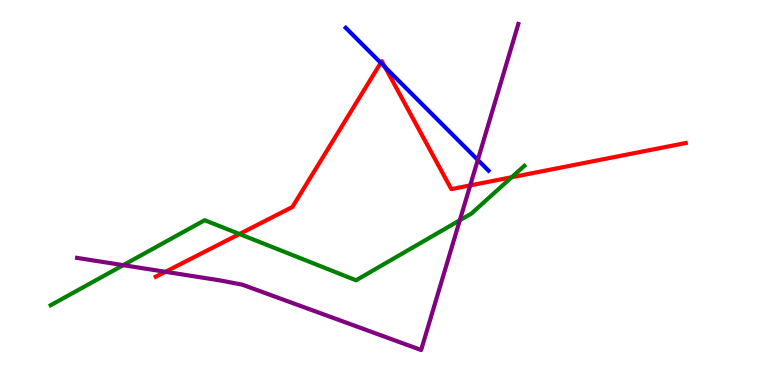[{'lines': ['blue', 'red'], 'intersections': [{'x': 4.91, 'y': 8.37}, {'x': 4.97, 'y': 8.26}]}, {'lines': ['green', 'red'], 'intersections': [{'x': 3.09, 'y': 3.92}, {'x': 6.6, 'y': 5.4}]}, {'lines': ['purple', 'red'], 'intersections': [{'x': 2.13, 'y': 2.94}, {'x': 6.07, 'y': 5.18}]}, {'lines': ['blue', 'green'], 'intersections': []}, {'lines': ['blue', 'purple'], 'intersections': [{'x': 6.17, 'y': 5.85}]}, {'lines': ['green', 'purple'], 'intersections': [{'x': 1.59, 'y': 3.11}, {'x': 5.93, 'y': 4.28}]}]